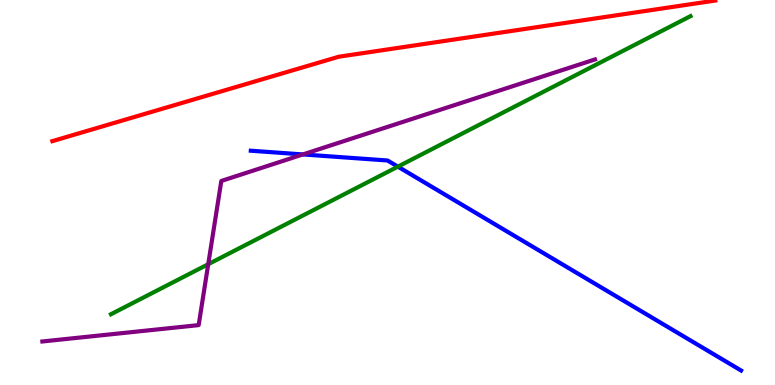[{'lines': ['blue', 'red'], 'intersections': []}, {'lines': ['green', 'red'], 'intersections': []}, {'lines': ['purple', 'red'], 'intersections': []}, {'lines': ['blue', 'green'], 'intersections': [{'x': 5.13, 'y': 5.67}]}, {'lines': ['blue', 'purple'], 'intersections': [{'x': 3.91, 'y': 5.99}]}, {'lines': ['green', 'purple'], 'intersections': [{'x': 2.69, 'y': 3.14}]}]